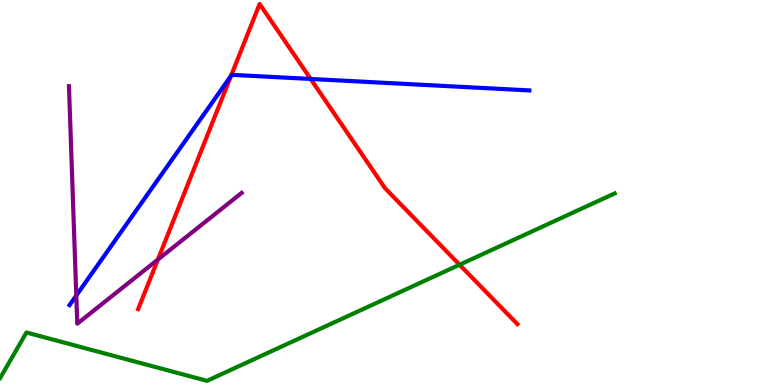[{'lines': ['blue', 'red'], 'intersections': [{'x': 2.98, 'y': 8.03}, {'x': 4.01, 'y': 7.95}]}, {'lines': ['green', 'red'], 'intersections': [{'x': 5.93, 'y': 3.12}]}, {'lines': ['purple', 'red'], 'intersections': [{'x': 2.04, 'y': 3.26}]}, {'lines': ['blue', 'green'], 'intersections': []}, {'lines': ['blue', 'purple'], 'intersections': [{'x': 0.984, 'y': 2.32}]}, {'lines': ['green', 'purple'], 'intersections': []}]